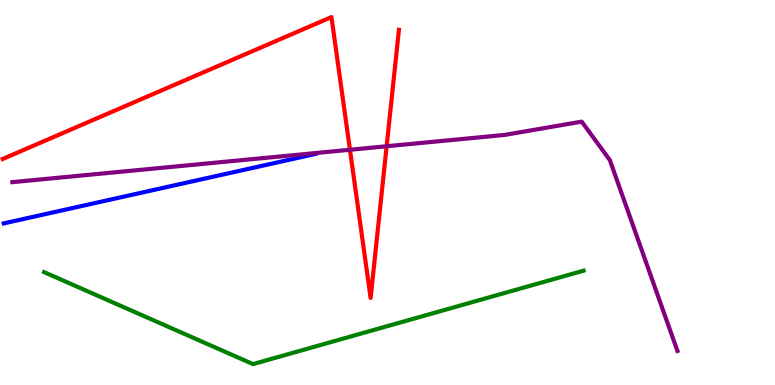[{'lines': ['blue', 'red'], 'intersections': []}, {'lines': ['green', 'red'], 'intersections': []}, {'lines': ['purple', 'red'], 'intersections': [{'x': 4.52, 'y': 6.11}, {'x': 4.99, 'y': 6.2}]}, {'lines': ['blue', 'green'], 'intersections': []}, {'lines': ['blue', 'purple'], 'intersections': []}, {'lines': ['green', 'purple'], 'intersections': []}]